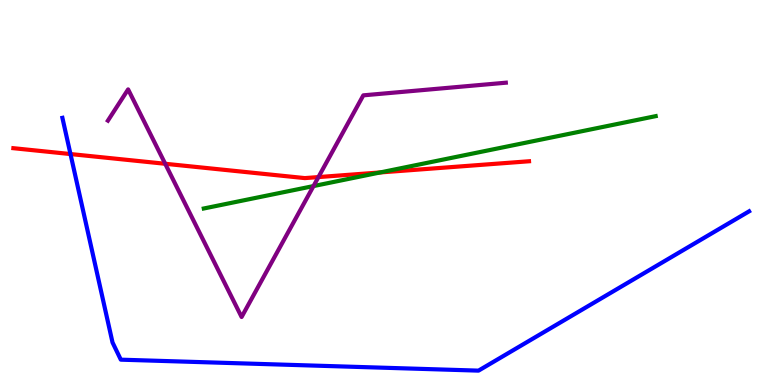[{'lines': ['blue', 'red'], 'intersections': [{'x': 0.909, 'y': 6.0}]}, {'lines': ['green', 'red'], 'intersections': [{'x': 4.91, 'y': 5.52}]}, {'lines': ['purple', 'red'], 'intersections': [{'x': 2.13, 'y': 5.75}, {'x': 4.11, 'y': 5.4}]}, {'lines': ['blue', 'green'], 'intersections': []}, {'lines': ['blue', 'purple'], 'intersections': []}, {'lines': ['green', 'purple'], 'intersections': [{'x': 4.05, 'y': 5.17}]}]